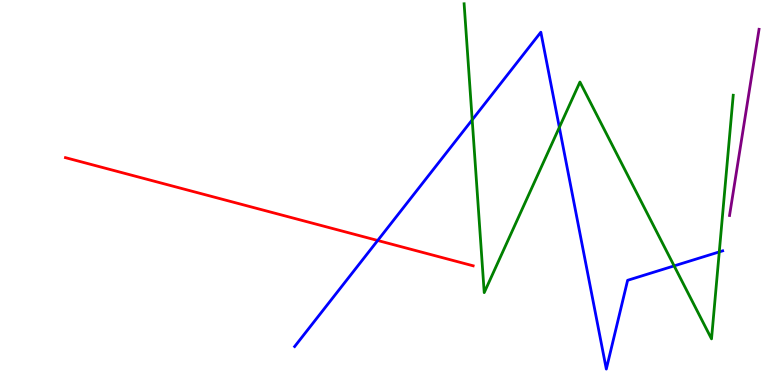[{'lines': ['blue', 'red'], 'intersections': [{'x': 4.87, 'y': 3.75}]}, {'lines': ['green', 'red'], 'intersections': []}, {'lines': ['purple', 'red'], 'intersections': []}, {'lines': ['blue', 'green'], 'intersections': [{'x': 6.09, 'y': 6.89}, {'x': 7.22, 'y': 6.69}, {'x': 8.7, 'y': 3.09}, {'x': 9.28, 'y': 3.46}]}, {'lines': ['blue', 'purple'], 'intersections': []}, {'lines': ['green', 'purple'], 'intersections': []}]